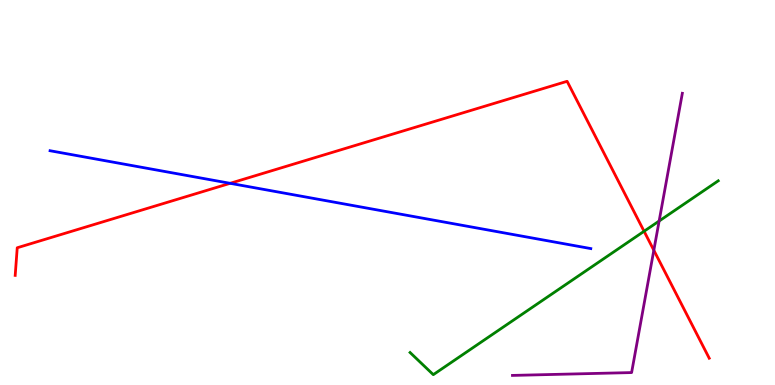[{'lines': ['blue', 'red'], 'intersections': [{'x': 2.97, 'y': 5.24}]}, {'lines': ['green', 'red'], 'intersections': [{'x': 8.31, 'y': 3.99}]}, {'lines': ['purple', 'red'], 'intersections': [{'x': 8.44, 'y': 3.5}]}, {'lines': ['blue', 'green'], 'intersections': []}, {'lines': ['blue', 'purple'], 'intersections': []}, {'lines': ['green', 'purple'], 'intersections': [{'x': 8.51, 'y': 4.26}]}]